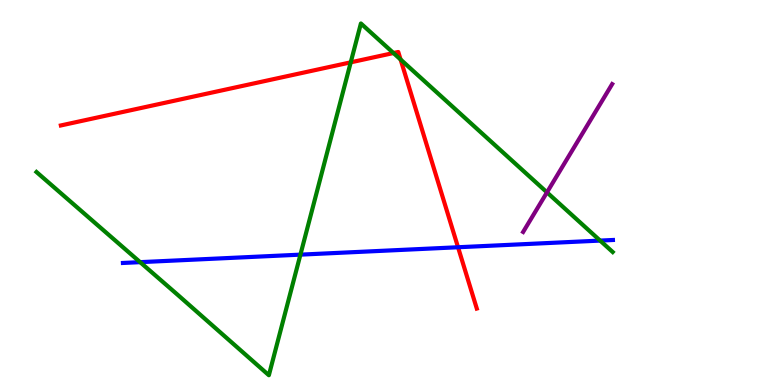[{'lines': ['blue', 'red'], 'intersections': [{'x': 5.91, 'y': 3.58}]}, {'lines': ['green', 'red'], 'intersections': [{'x': 4.53, 'y': 8.38}, {'x': 5.08, 'y': 8.62}, {'x': 5.17, 'y': 8.45}]}, {'lines': ['purple', 'red'], 'intersections': []}, {'lines': ['blue', 'green'], 'intersections': [{'x': 1.81, 'y': 3.19}, {'x': 3.88, 'y': 3.39}, {'x': 7.74, 'y': 3.75}]}, {'lines': ['blue', 'purple'], 'intersections': []}, {'lines': ['green', 'purple'], 'intersections': [{'x': 7.06, 'y': 5.0}]}]